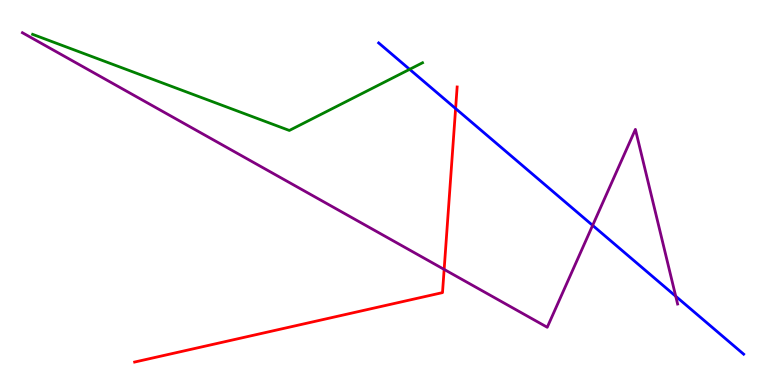[{'lines': ['blue', 'red'], 'intersections': [{'x': 5.88, 'y': 7.18}]}, {'lines': ['green', 'red'], 'intersections': []}, {'lines': ['purple', 'red'], 'intersections': [{'x': 5.73, 'y': 3.0}]}, {'lines': ['blue', 'green'], 'intersections': [{'x': 5.29, 'y': 8.2}]}, {'lines': ['blue', 'purple'], 'intersections': [{'x': 7.65, 'y': 4.15}, {'x': 8.72, 'y': 2.31}]}, {'lines': ['green', 'purple'], 'intersections': []}]